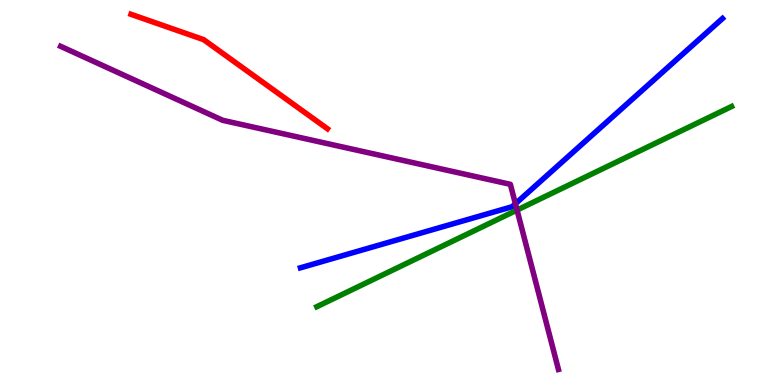[{'lines': ['blue', 'red'], 'intersections': []}, {'lines': ['green', 'red'], 'intersections': []}, {'lines': ['purple', 'red'], 'intersections': []}, {'lines': ['blue', 'green'], 'intersections': []}, {'lines': ['blue', 'purple'], 'intersections': [{'x': 6.65, 'y': 4.71}]}, {'lines': ['green', 'purple'], 'intersections': [{'x': 6.67, 'y': 4.54}]}]